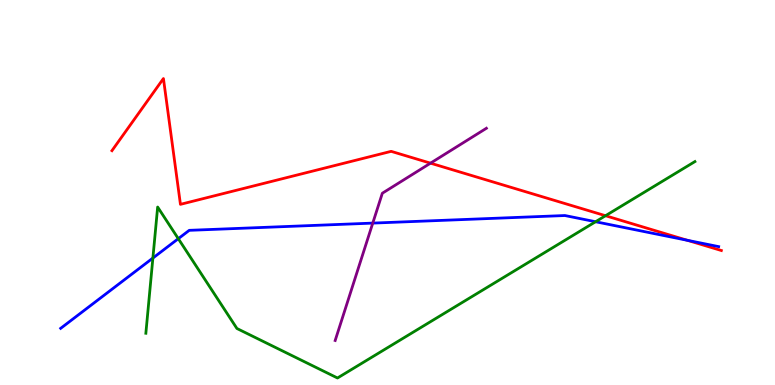[{'lines': ['blue', 'red'], 'intersections': [{'x': 8.87, 'y': 3.76}]}, {'lines': ['green', 'red'], 'intersections': [{'x': 7.81, 'y': 4.4}]}, {'lines': ['purple', 'red'], 'intersections': [{'x': 5.55, 'y': 5.76}]}, {'lines': ['blue', 'green'], 'intersections': [{'x': 1.97, 'y': 3.3}, {'x': 2.3, 'y': 3.8}, {'x': 7.68, 'y': 4.24}]}, {'lines': ['blue', 'purple'], 'intersections': [{'x': 4.81, 'y': 4.21}]}, {'lines': ['green', 'purple'], 'intersections': []}]